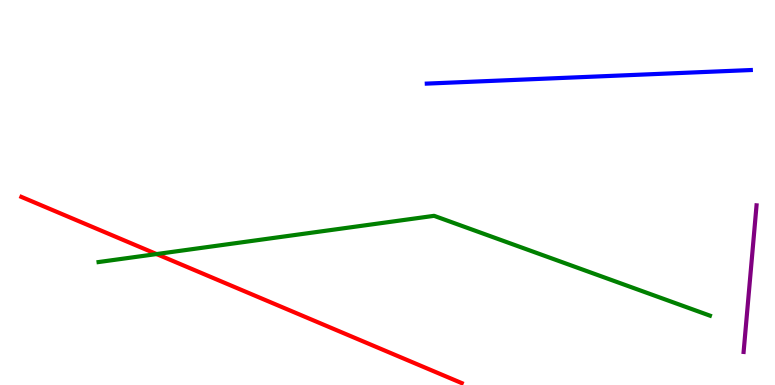[{'lines': ['blue', 'red'], 'intersections': []}, {'lines': ['green', 'red'], 'intersections': [{'x': 2.02, 'y': 3.4}]}, {'lines': ['purple', 'red'], 'intersections': []}, {'lines': ['blue', 'green'], 'intersections': []}, {'lines': ['blue', 'purple'], 'intersections': []}, {'lines': ['green', 'purple'], 'intersections': []}]